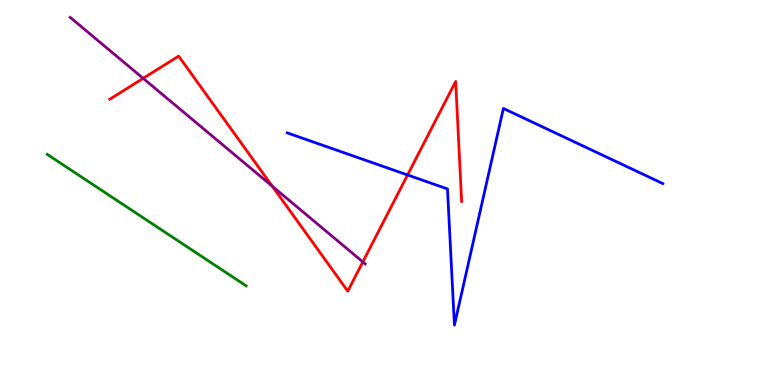[{'lines': ['blue', 'red'], 'intersections': [{'x': 5.26, 'y': 5.46}]}, {'lines': ['green', 'red'], 'intersections': []}, {'lines': ['purple', 'red'], 'intersections': [{'x': 1.85, 'y': 7.96}, {'x': 3.51, 'y': 5.16}, {'x': 4.68, 'y': 3.2}]}, {'lines': ['blue', 'green'], 'intersections': []}, {'lines': ['blue', 'purple'], 'intersections': []}, {'lines': ['green', 'purple'], 'intersections': []}]